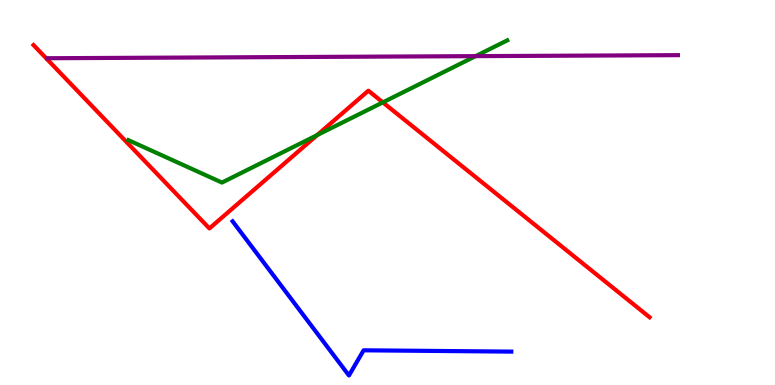[{'lines': ['blue', 'red'], 'intersections': []}, {'lines': ['green', 'red'], 'intersections': [{'x': 4.09, 'y': 6.49}, {'x': 4.94, 'y': 7.34}]}, {'lines': ['purple', 'red'], 'intersections': []}, {'lines': ['blue', 'green'], 'intersections': []}, {'lines': ['blue', 'purple'], 'intersections': []}, {'lines': ['green', 'purple'], 'intersections': [{'x': 6.14, 'y': 8.54}]}]